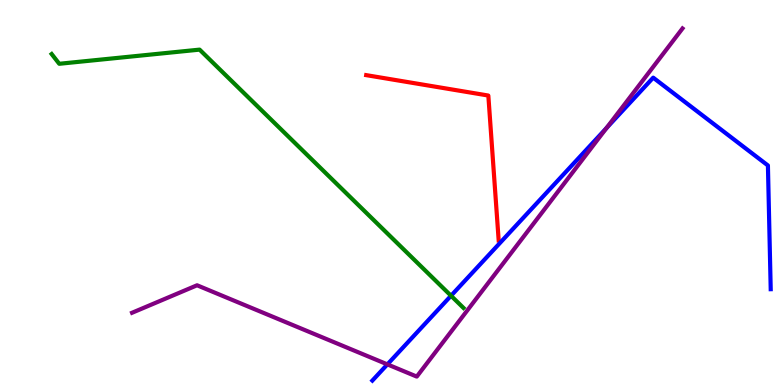[{'lines': ['blue', 'red'], 'intersections': []}, {'lines': ['green', 'red'], 'intersections': []}, {'lines': ['purple', 'red'], 'intersections': []}, {'lines': ['blue', 'green'], 'intersections': [{'x': 5.82, 'y': 2.32}]}, {'lines': ['blue', 'purple'], 'intersections': [{'x': 5.0, 'y': 0.536}, {'x': 7.83, 'y': 6.67}]}, {'lines': ['green', 'purple'], 'intersections': []}]